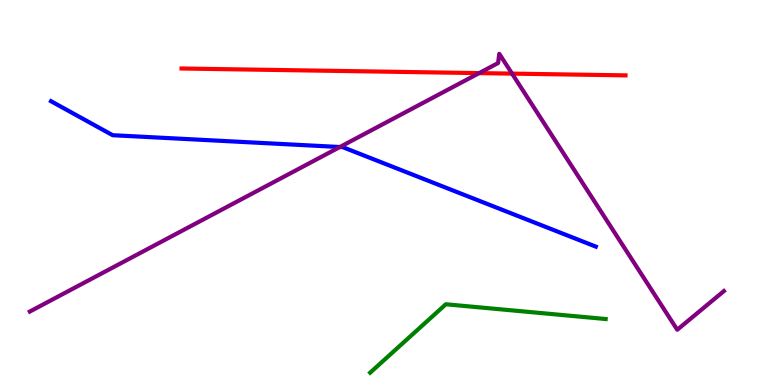[{'lines': ['blue', 'red'], 'intersections': []}, {'lines': ['green', 'red'], 'intersections': []}, {'lines': ['purple', 'red'], 'intersections': [{'x': 6.18, 'y': 8.1}, {'x': 6.61, 'y': 8.09}]}, {'lines': ['blue', 'green'], 'intersections': []}, {'lines': ['blue', 'purple'], 'intersections': [{'x': 4.39, 'y': 6.18}]}, {'lines': ['green', 'purple'], 'intersections': []}]